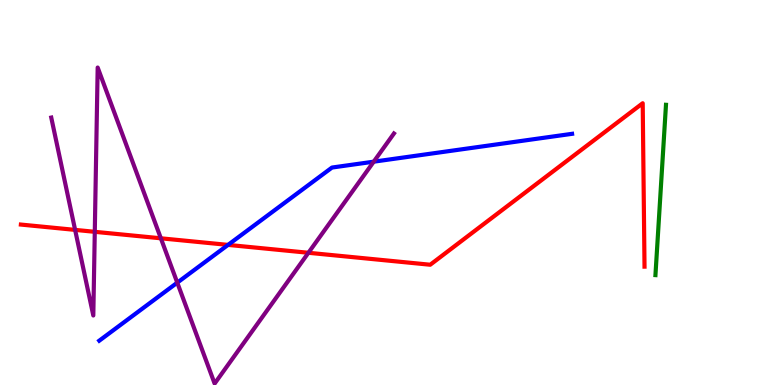[{'lines': ['blue', 'red'], 'intersections': [{'x': 2.94, 'y': 3.64}]}, {'lines': ['green', 'red'], 'intersections': []}, {'lines': ['purple', 'red'], 'intersections': [{'x': 0.969, 'y': 4.03}, {'x': 1.22, 'y': 3.98}, {'x': 2.08, 'y': 3.81}, {'x': 3.98, 'y': 3.43}]}, {'lines': ['blue', 'green'], 'intersections': []}, {'lines': ['blue', 'purple'], 'intersections': [{'x': 2.29, 'y': 2.66}, {'x': 4.82, 'y': 5.8}]}, {'lines': ['green', 'purple'], 'intersections': []}]